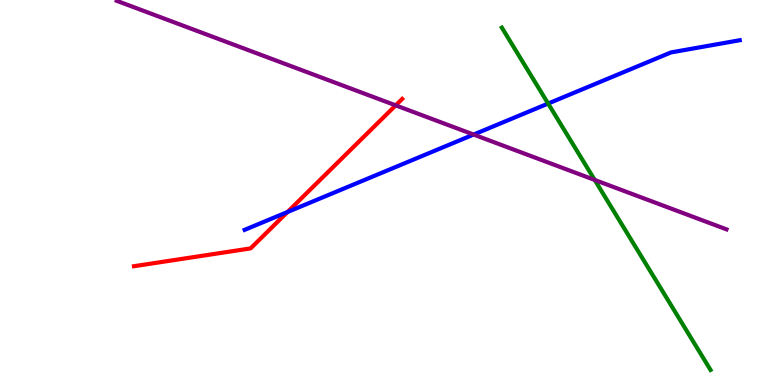[{'lines': ['blue', 'red'], 'intersections': [{'x': 3.71, 'y': 4.49}]}, {'lines': ['green', 'red'], 'intersections': []}, {'lines': ['purple', 'red'], 'intersections': [{'x': 5.11, 'y': 7.26}]}, {'lines': ['blue', 'green'], 'intersections': [{'x': 7.07, 'y': 7.31}]}, {'lines': ['blue', 'purple'], 'intersections': [{'x': 6.11, 'y': 6.5}]}, {'lines': ['green', 'purple'], 'intersections': [{'x': 7.67, 'y': 5.33}]}]